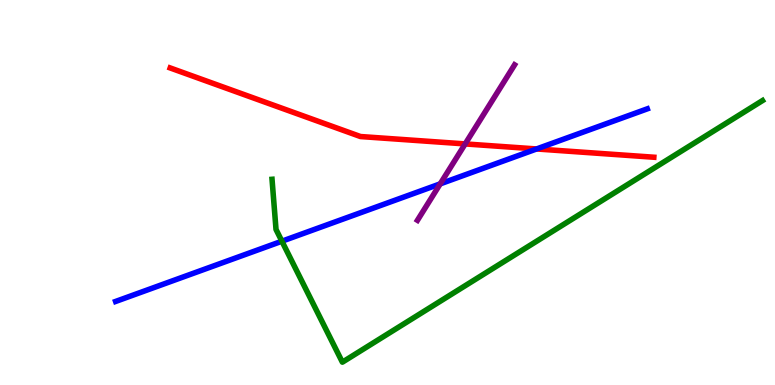[{'lines': ['blue', 'red'], 'intersections': [{'x': 6.92, 'y': 6.13}]}, {'lines': ['green', 'red'], 'intersections': []}, {'lines': ['purple', 'red'], 'intersections': [{'x': 6.0, 'y': 6.26}]}, {'lines': ['blue', 'green'], 'intersections': [{'x': 3.64, 'y': 3.73}]}, {'lines': ['blue', 'purple'], 'intersections': [{'x': 5.68, 'y': 5.22}]}, {'lines': ['green', 'purple'], 'intersections': []}]